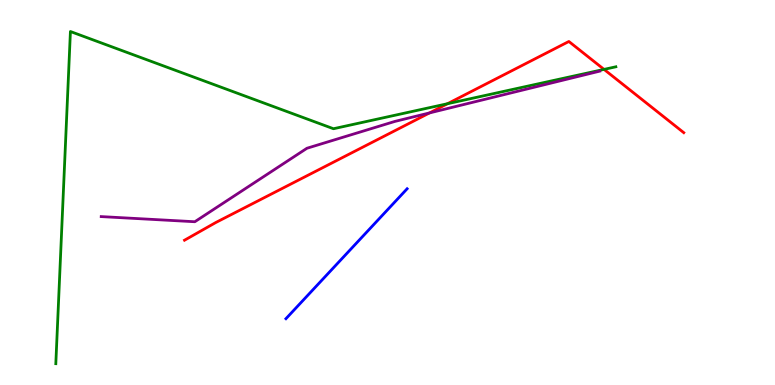[{'lines': ['blue', 'red'], 'intersections': []}, {'lines': ['green', 'red'], 'intersections': [{'x': 5.77, 'y': 7.31}, {'x': 7.79, 'y': 8.2}]}, {'lines': ['purple', 'red'], 'intersections': [{'x': 5.54, 'y': 7.07}]}, {'lines': ['blue', 'green'], 'intersections': []}, {'lines': ['blue', 'purple'], 'intersections': []}, {'lines': ['green', 'purple'], 'intersections': []}]